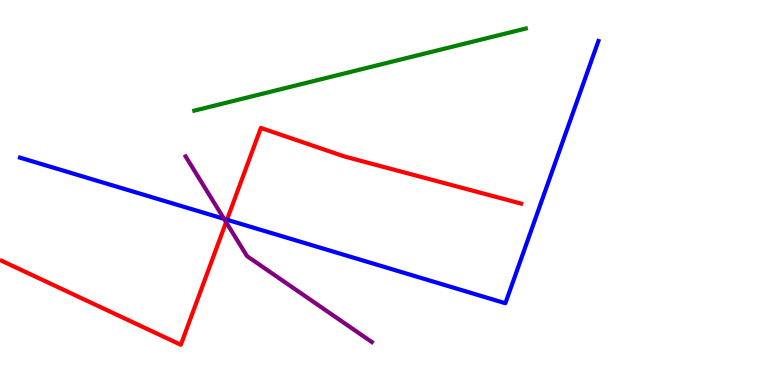[{'lines': ['blue', 'red'], 'intersections': [{'x': 2.93, 'y': 4.29}]}, {'lines': ['green', 'red'], 'intersections': []}, {'lines': ['purple', 'red'], 'intersections': [{'x': 2.92, 'y': 4.23}]}, {'lines': ['blue', 'green'], 'intersections': []}, {'lines': ['blue', 'purple'], 'intersections': [{'x': 2.89, 'y': 4.32}]}, {'lines': ['green', 'purple'], 'intersections': []}]